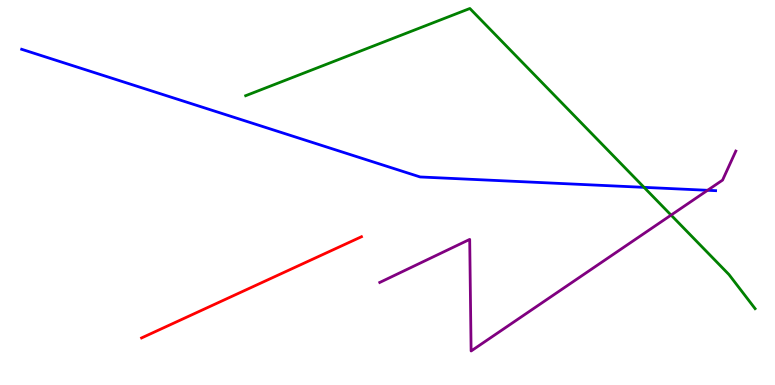[{'lines': ['blue', 'red'], 'intersections': []}, {'lines': ['green', 'red'], 'intersections': []}, {'lines': ['purple', 'red'], 'intersections': []}, {'lines': ['blue', 'green'], 'intersections': [{'x': 8.31, 'y': 5.13}]}, {'lines': ['blue', 'purple'], 'intersections': [{'x': 9.13, 'y': 5.06}]}, {'lines': ['green', 'purple'], 'intersections': [{'x': 8.66, 'y': 4.41}]}]